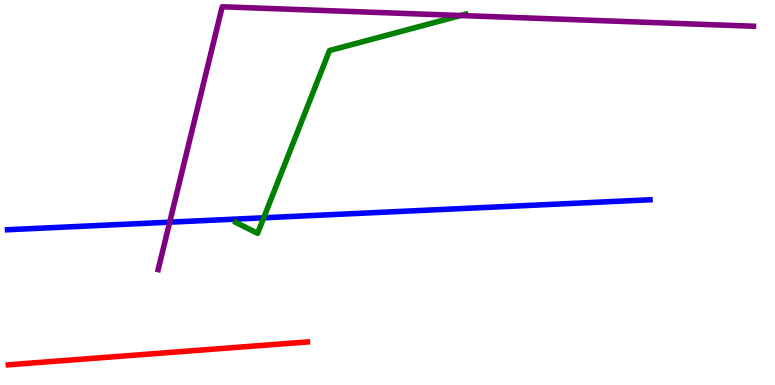[{'lines': ['blue', 'red'], 'intersections': []}, {'lines': ['green', 'red'], 'intersections': []}, {'lines': ['purple', 'red'], 'intersections': []}, {'lines': ['blue', 'green'], 'intersections': [{'x': 3.4, 'y': 4.34}]}, {'lines': ['blue', 'purple'], 'intersections': [{'x': 2.19, 'y': 4.23}]}, {'lines': ['green', 'purple'], 'intersections': [{'x': 5.94, 'y': 9.6}]}]